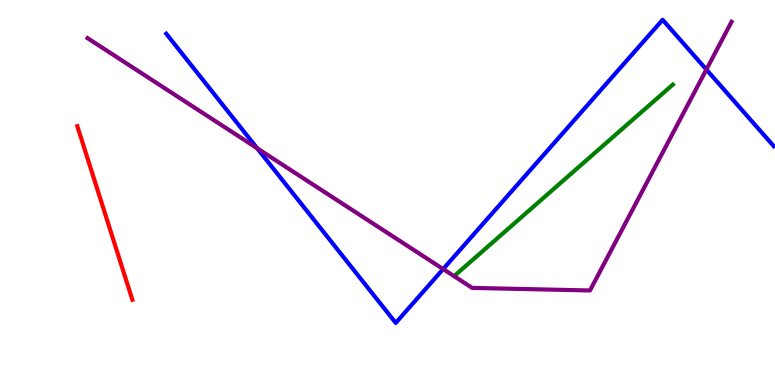[{'lines': ['blue', 'red'], 'intersections': []}, {'lines': ['green', 'red'], 'intersections': []}, {'lines': ['purple', 'red'], 'intersections': []}, {'lines': ['blue', 'green'], 'intersections': []}, {'lines': ['blue', 'purple'], 'intersections': [{'x': 3.32, 'y': 6.15}, {'x': 5.72, 'y': 3.01}, {'x': 9.11, 'y': 8.19}]}, {'lines': ['green', 'purple'], 'intersections': []}]